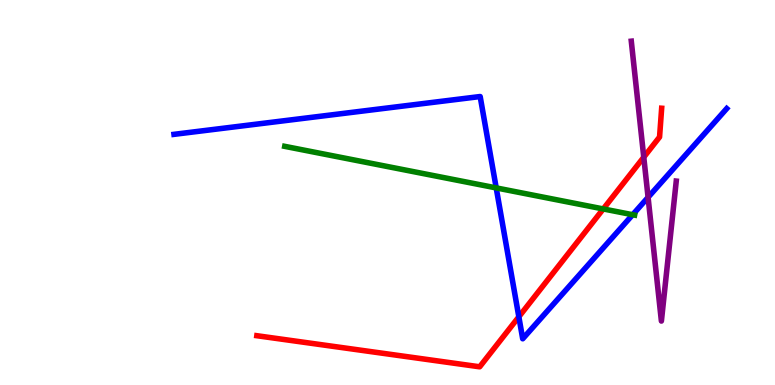[{'lines': ['blue', 'red'], 'intersections': [{'x': 6.69, 'y': 1.77}]}, {'lines': ['green', 'red'], 'intersections': [{'x': 7.78, 'y': 4.57}]}, {'lines': ['purple', 'red'], 'intersections': [{'x': 8.31, 'y': 5.92}]}, {'lines': ['blue', 'green'], 'intersections': [{'x': 6.4, 'y': 5.12}, {'x': 8.16, 'y': 4.42}]}, {'lines': ['blue', 'purple'], 'intersections': [{'x': 8.36, 'y': 4.87}]}, {'lines': ['green', 'purple'], 'intersections': []}]